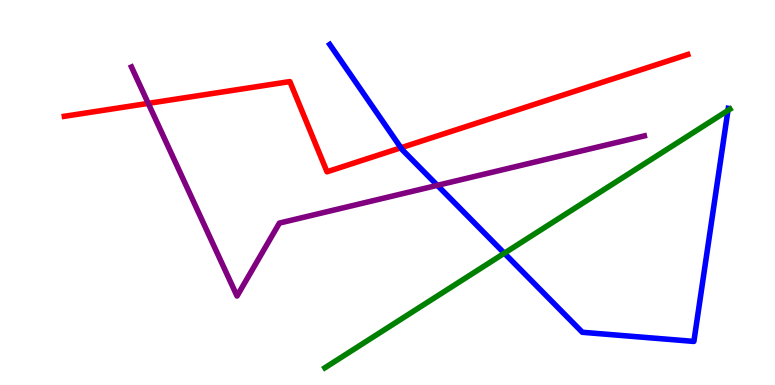[{'lines': ['blue', 'red'], 'intersections': [{'x': 5.17, 'y': 6.16}]}, {'lines': ['green', 'red'], 'intersections': []}, {'lines': ['purple', 'red'], 'intersections': [{'x': 1.91, 'y': 7.31}]}, {'lines': ['blue', 'green'], 'intersections': [{'x': 6.51, 'y': 3.42}, {'x': 9.39, 'y': 7.13}]}, {'lines': ['blue', 'purple'], 'intersections': [{'x': 5.64, 'y': 5.19}]}, {'lines': ['green', 'purple'], 'intersections': []}]